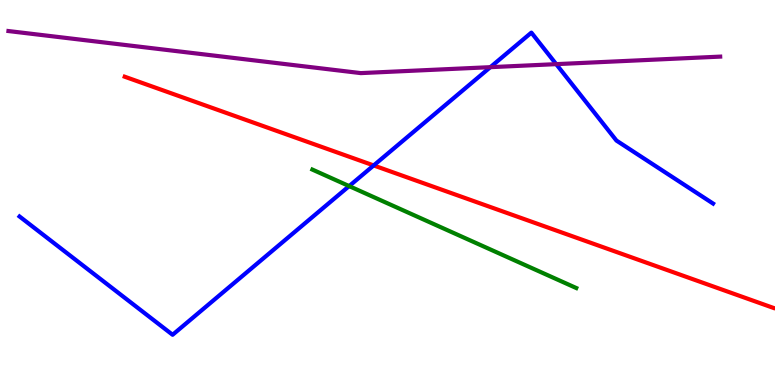[{'lines': ['blue', 'red'], 'intersections': [{'x': 4.82, 'y': 5.7}]}, {'lines': ['green', 'red'], 'intersections': []}, {'lines': ['purple', 'red'], 'intersections': []}, {'lines': ['blue', 'green'], 'intersections': [{'x': 4.51, 'y': 5.17}]}, {'lines': ['blue', 'purple'], 'intersections': [{'x': 6.33, 'y': 8.26}, {'x': 7.18, 'y': 8.33}]}, {'lines': ['green', 'purple'], 'intersections': []}]